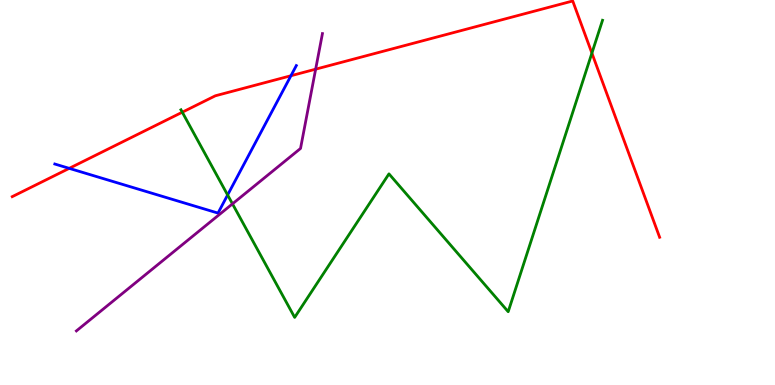[{'lines': ['blue', 'red'], 'intersections': [{'x': 0.893, 'y': 5.63}, {'x': 3.75, 'y': 8.03}]}, {'lines': ['green', 'red'], 'intersections': [{'x': 2.35, 'y': 7.09}, {'x': 7.64, 'y': 8.62}]}, {'lines': ['purple', 'red'], 'intersections': [{'x': 4.07, 'y': 8.2}]}, {'lines': ['blue', 'green'], 'intersections': [{'x': 2.94, 'y': 4.94}]}, {'lines': ['blue', 'purple'], 'intersections': []}, {'lines': ['green', 'purple'], 'intersections': [{'x': 3.0, 'y': 4.71}]}]